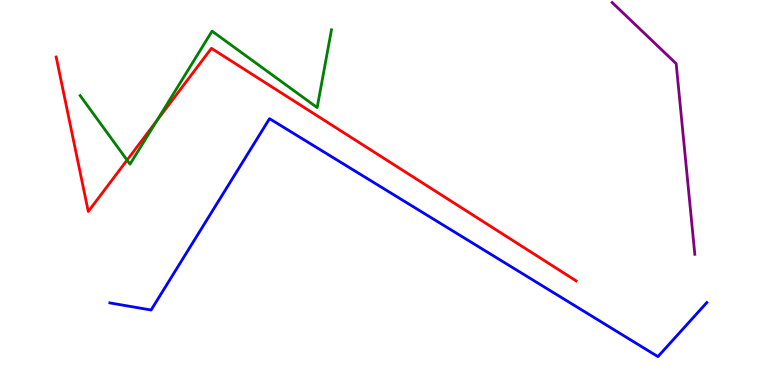[{'lines': ['blue', 'red'], 'intersections': []}, {'lines': ['green', 'red'], 'intersections': [{'x': 1.64, 'y': 5.84}, {'x': 2.03, 'y': 6.87}]}, {'lines': ['purple', 'red'], 'intersections': []}, {'lines': ['blue', 'green'], 'intersections': []}, {'lines': ['blue', 'purple'], 'intersections': []}, {'lines': ['green', 'purple'], 'intersections': []}]